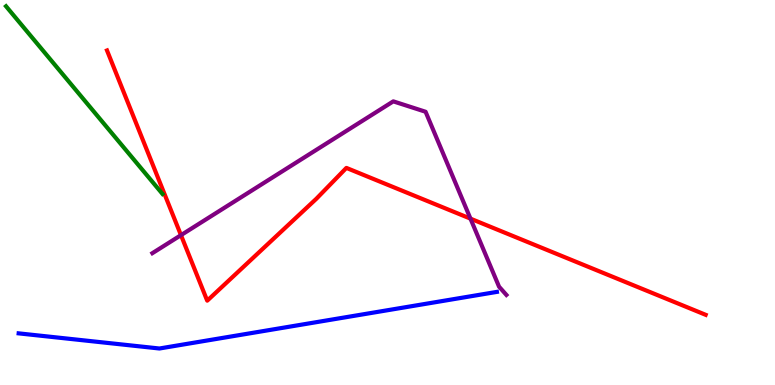[{'lines': ['blue', 'red'], 'intersections': []}, {'lines': ['green', 'red'], 'intersections': []}, {'lines': ['purple', 'red'], 'intersections': [{'x': 2.34, 'y': 3.89}, {'x': 6.07, 'y': 4.32}]}, {'lines': ['blue', 'green'], 'intersections': []}, {'lines': ['blue', 'purple'], 'intersections': []}, {'lines': ['green', 'purple'], 'intersections': []}]